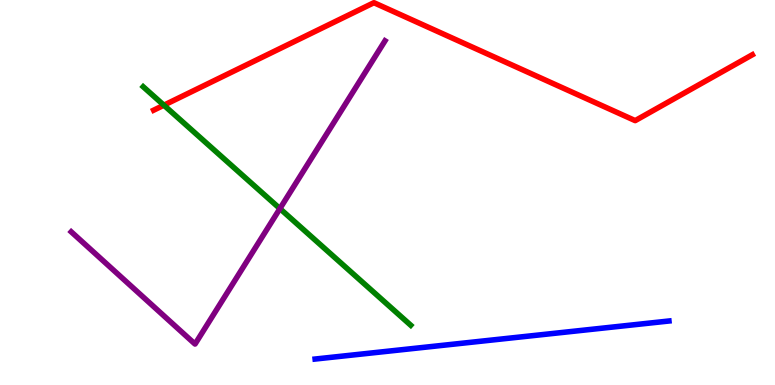[{'lines': ['blue', 'red'], 'intersections': []}, {'lines': ['green', 'red'], 'intersections': [{'x': 2.11, 'y': 7.27}]}, {'lines': ['purple', 'red'], 'intersections': []}, {'lines': ['blue', 'green'], 'intersections': []}, {'lines': ['blue', 'purple'], 'intersections': []}, {'lines': ['green', 'purple'], 'intersections': [{'x': 3.61, 'y': 4.58}]}]